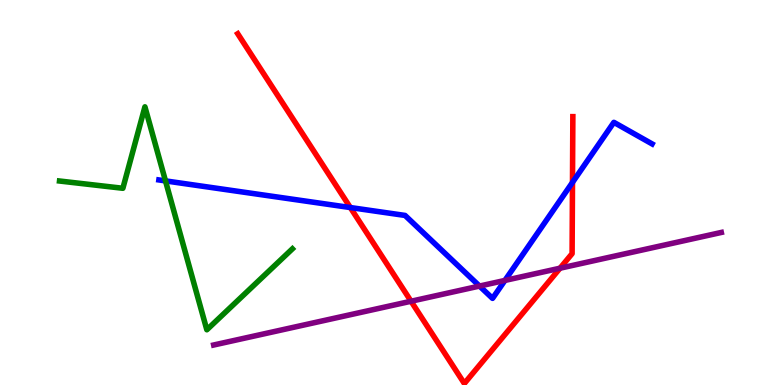[{'lines': ['blue', 'red'], 'intersections': [{'x': 4.52, 'y': 4.61}, {'x': 7.39, 'y': 5.26}]}, {'lines': ['green', 'red'], 'intersections': []}, {'lines': ['purple', 'red'], 'intersections': [{'x': 5.3, 'y': 2.18}, {'x': 7.23, 'y': 3.03}]}, {'lines': ['blue', 'green'], 'intersections': [{'x': 2.14, 'y': 5.3}]}, {'lines': ['blue', 'purple'], 'intersections': [{'x': 6.19, 'y': 2.57}, {'x': 6.52, 'y': 2.72}]}, {'lines': ['green', 'purple'], 'intersections': []}]